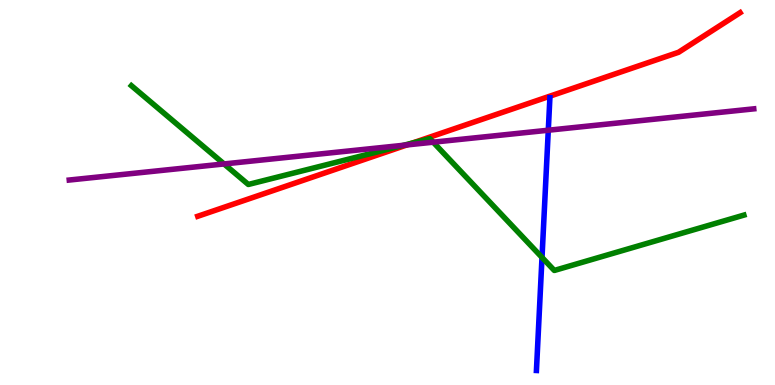[{'lines': ['blue', 'red'], 'intersections': []}, {'lines': ['green', 'red'], 'intersections': [{'x': 5.32, 'y': 6.28}]}, {'lines': ['purple', 'red'], 'intersections': [{'x': 5.25, 'y': 6.24}]}, {'lines': ['blue', 'green'], 'intersections': [{'x': 6.99, 'y': 3.31}]}, {'lines': ['blue', 'purple'], 'intersections': [{'x': 7.07, 'y': 6.62}]}, {'lines': ['green', 'purple'], 'intersections': [{'x': 2.89, 'y': 5.74}, {'x': 5.21, 'y': 6.23}, {'x': 5.59, 'y': 6.31}]}]